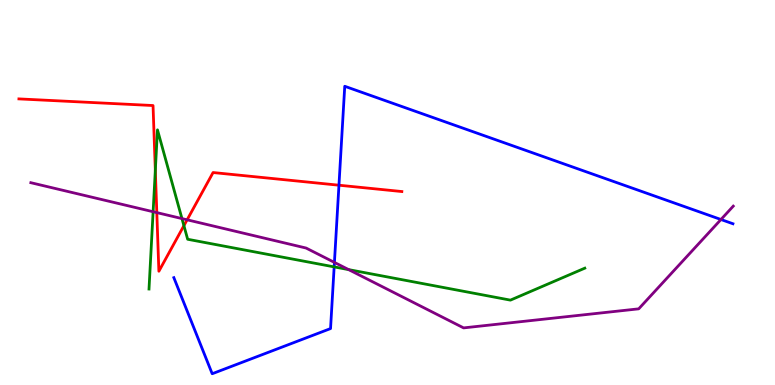[{'lines': ['blue', 'red'], 'intersections': [{'x': 4.37, 'y': 5.19}]}, {'lines': ['green', 'red'], 'intersections': [{'x': 2.0, 'y': 5.58}, {'x': 2.37, 'y': 4.14}]}, {'lines': ['purple', 'red'], 'intersections': [{'x': 2.02, 'y': 4.48}, {'x': 2.41, 'y': 4.29}]}, {'lines': ['blue', 'green'], 'intersections': [{'x': 4.31, 'y': 3.07}]}, {'lines': ['blue', 'purple'], 'intersections': [{'x': 4.32, 'y': 3.18}, {'x': 9.3, 'y': 4.3}]}, {'lines': ['green', 'purple'], 'intersections': [{'x': 1.98, 'y': 4.5}, {'x': 2.35, 'y': 4.32}, {'x': 4.5, 'y': 3.0}]}]